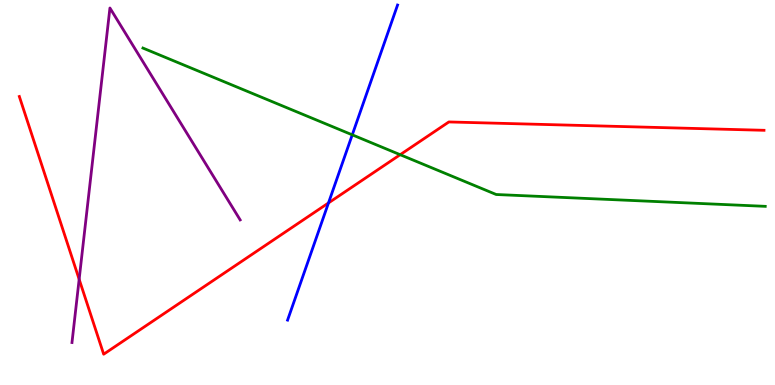[{'lines': ['blue', 'red'], 'intersections': [{'x': 4.24, 'y': 4.73}]}, {'lines': ['green', 'red'], 'intersections': [{'x': 5.16, 'y': 5.98}]}, {'lines': ['purple', 'red'], 'intersections': [{'x': 1.02, 'y': 2.75}]}, {'lines': ['blue', 'green'], 'intersections': [{'x': 4.55, 'y': 6.5}]}, {'lines': ['blue', 'purple'], 'intersections': []}, {'lines': ['green', 'purple'], 'intersections': []}]